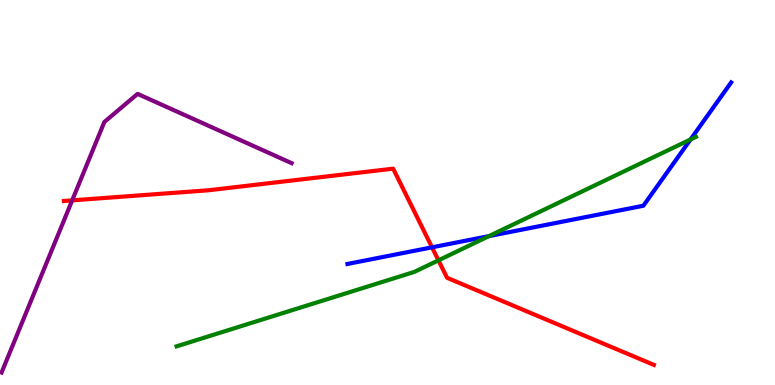[{'lines': ['blue', 'red'], 'intersections': [{'x': 5.57, 'y': 3.58}]}, {'lines': ['green', 'red'], 'intersections': [{'x': 5.66, 'y': 3.24}]}, {'lines': ['purple', 'red'], 'intersections': [{'x': 0.932, 'y': 4.8}]}, {'lines': ['blue', 'green'], 'intersections': [{'x': 6.31, 'y': 3.87}, {'x': 8.91, 'y': 6.38}]}, {'lines': ['blue', 'purple'], 'intersections': []}, {'lines': ['green', 'purple'], 'intersections': []}]